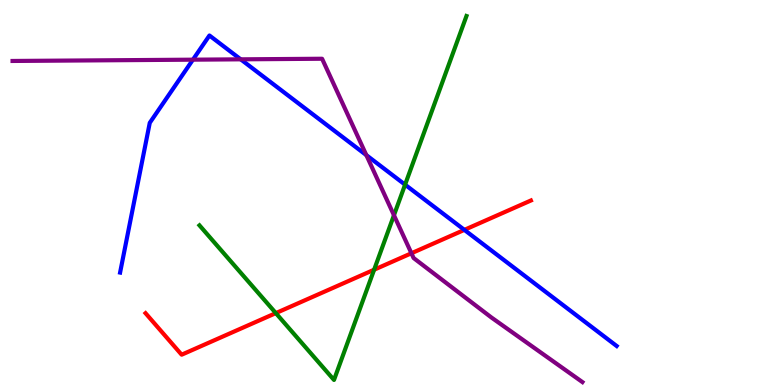[{'lines': ['blue', 'red'], 'intersections': [{'x': 5.99, 'y': 4.03}]}, {'lines': ['green', 'red'], 'intersections': [{'x': 3.56, 'y': 1.87}, {'x': 4.83, 'y': 2.99}]}, {'lines': ['purple', 'red'], 'intersections': [{'x': 5.31, 'y': 3.42}]}, {'lines': ['blue', 'green'], 'intersections': [{'x': 5.23, 'y': 5.2}]}, {'lines': ['blue', 'purple'], 'intersections': [{'x': 2.49, 'y': 8.45}, {'x': 3.11, 'y': 8.46}, {'x': 4.73, 'y': 5.97}]}, {'lines': ['green', 'purple'], 'intersections': [{'x': 5.08, 'y': 4.41}]}]